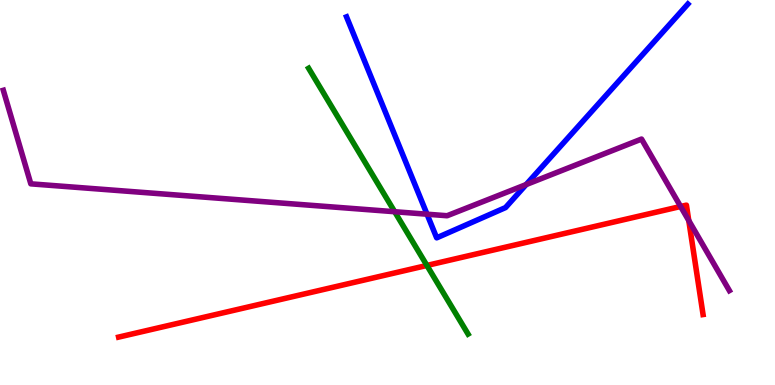[{'lines': ['blue', 'red'], 'intersections': []}, {'lines': ['green', 'red'], 'intersections': [{'x': 5.51, 'y': 3.11}]}, {'lines': ['purple', 'red'], 'intersections': [{'x': 8.78, 'y': 4.64}, {'x': 8.89, 'y': 4.27}]}, {'lines': ['blue', 'green'], 'intersections': []}, {'lines': ['blue', 'purple'], 'intersections': [{'x': 5.51, 'y': 4.44}, {'x': 6.79, 'y': 5.21}]}, {'lines': ['green', 'purple'], 'intersections': [{'x': 5.09, 'y': 4.5}]}]